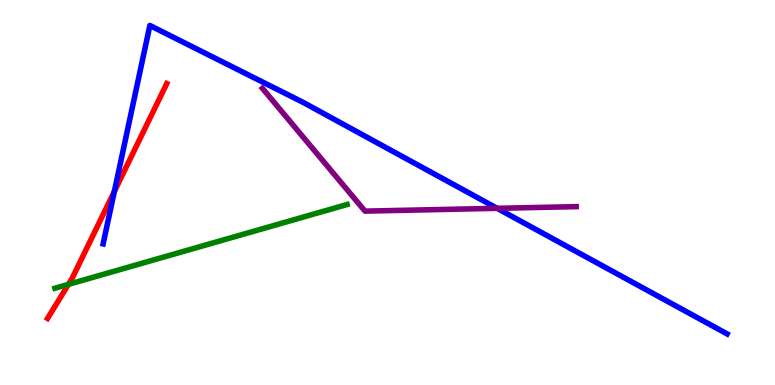[{'lines': ['blue', 'red'], 'intersections': [{'x': 1.48, 'y': 5.03}]}, {'lines': ['green', 'red'], 'intersections': [{'x': 0.883, 'y': 2.61}]}, {'lines': ['purple', 'red'], 'intersections': []}, {'lines': ['blue', 'green'], 'intersections': []}, {'lines': ['blue', 'purple'], 'intersections': [{'x': 6.41, 'y': 4.59}]}, {'lines': ['green', 'purple'], 'intersections': []}]